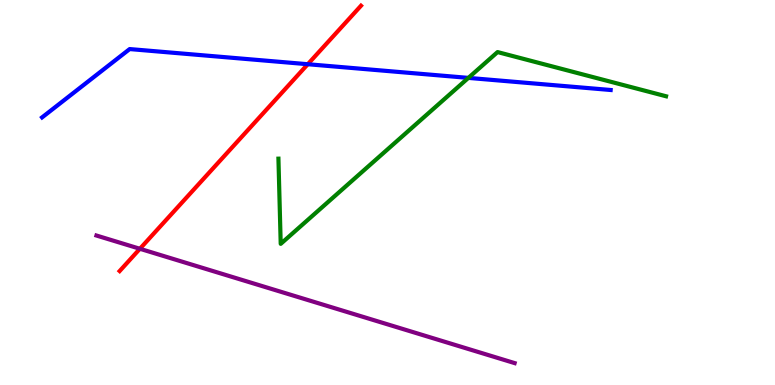[{'lines': ['blue', 'red'], 'intersections': [{'x': 3.97, 'y': 8.33}]}, {'lines': ['green', 'red'], 'intersections': []}, {'lines': ['purple', 'red'], 'intersections': [{'x': 1.81, 'y': 3.54}]}, {'lines': ['blue', 'green'], 'intersections': [{'x': 6.04, 'y': 7.98}]}, {'lines': ['blue', 'purple'], 'intersections': []}, {'lines': ['green', 'purple'], 'intersections': []}]